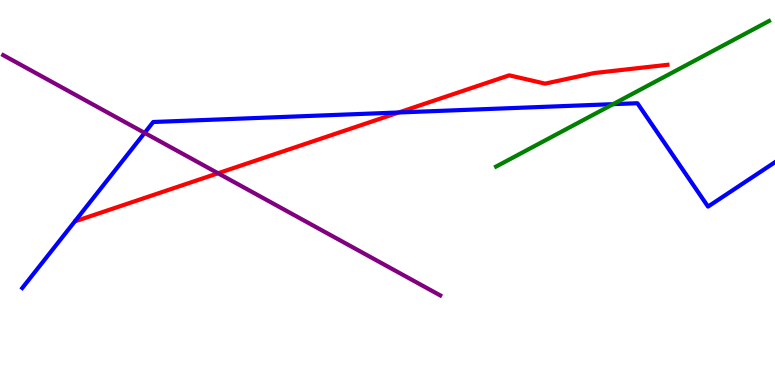[{'lines': ['blue', 'red'], 'intersections': [{'x': 5.15, 'y': 7.08}]}, {'lines': ['green', 'red'], 'intersections': []}, {'lines': ['purple', 'red'], 'intersections': [{'x': 2.81, 'y': 5.5}]}, {'lines': ['blue', 'green'], 'intersections': [{'x': 7.91, 'y': 7.29}]}, {'lines': ['blue', 'purple'], 'intersections': [{'x': 1.87, 'y': 6.55}]}, {'lines': ['green', 'purple'], 'intersections': []}]